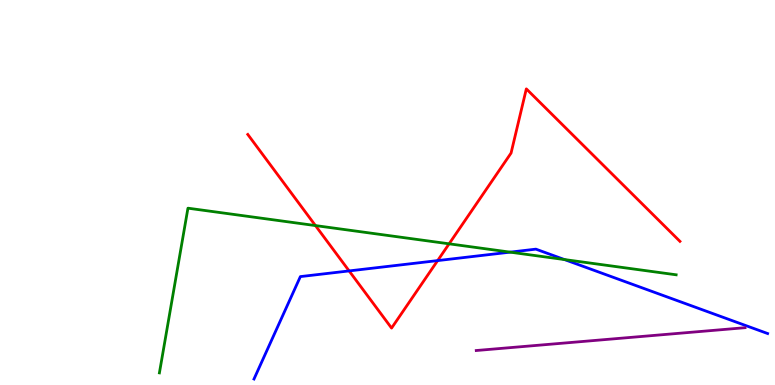[{'lines': ['blue', 'red'], 'intersections': [{'x': 4.5, 'y': 2.96}, {'x': 5.65, 'y': 3.23}]}, {'lines': ['green', 'red'], 'intersections': [{'x': 4.07, 'y': 4.14}, {'x': 5.79, 'y': 3.67}]}, {'lines': ['purple', 'red'], 'intersections': []}, {'lines': ['blue', 'green'], 'intersections': [{'x': 6.58, 'y': 3.45}, {'x': 7.28, 'y': 3.26}]}, {'lines': ['blue', 'purple'], 'intersections': []}, {'lines': ['green', 'purple'], 'intersections': []}]